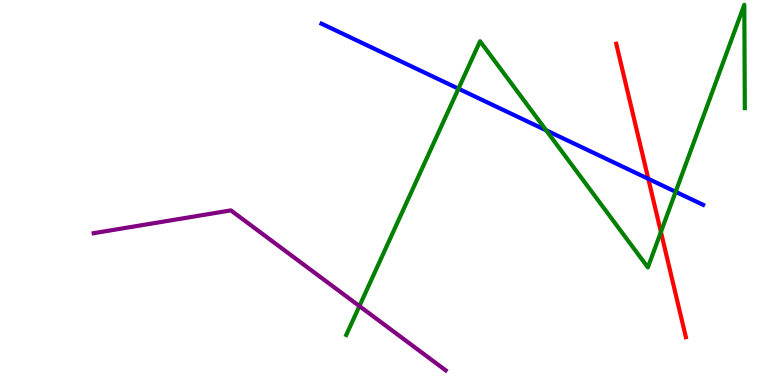[{'lines': ['blue', 'red'], 'intersections': [{'x': 8.37, 'y': 5.36}]}, {'lines': ['green', 'red'], 'intersections': [{'x': 8.53, 'y': 3.98}]}, {'lines': ['purple', 'red'], 'intersections': []}, {'lines': ['blue', 'green'], 'intersections': [{'x': 5.92, 'y': 7.7}, {'x': 7.05, 'y': 6.62}, {'x': 8.72, 'y': 5.02}]}, {'lines': ['blue', 'purple'], 'intersections': []}, {'lines': ['green', 'purple'], 'intersections': [{'x': 4.64, 'y': 2.05}]}]